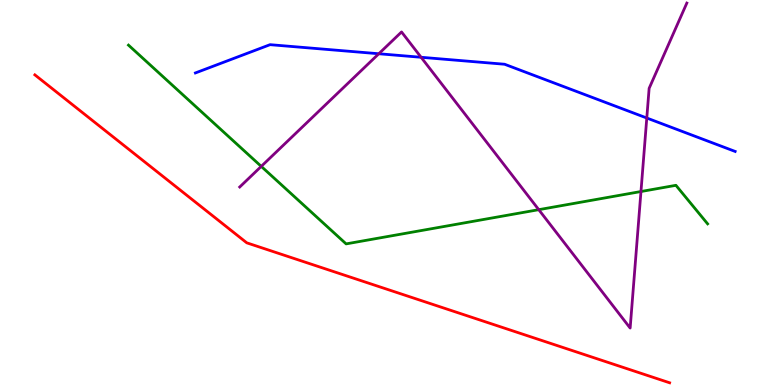[{'lines': ['blue', 'red'], 'intersections': []}, {'lines': ['green', 'red'], 'intersections': []}, {'lines': ['purple', 'red'], 'intersections': []}, {'lines': ['blue', 'green'], 'intersections': []}, {'lines': ['blue', 'purple'], 'intersections': [{'x': 4.89, 'y': 8.6}, {'x': 5.43, 'y': 8.51}, {'x': 8.35, 'y': 6.93}]}, {'lines': ['green', 'purple'], 'intersections': [{'x': 3.37, 'y': 5.68}, {'x': 6.95, 'y': 4.55}, {'x': 8.27, 'y': 5.03}]}]